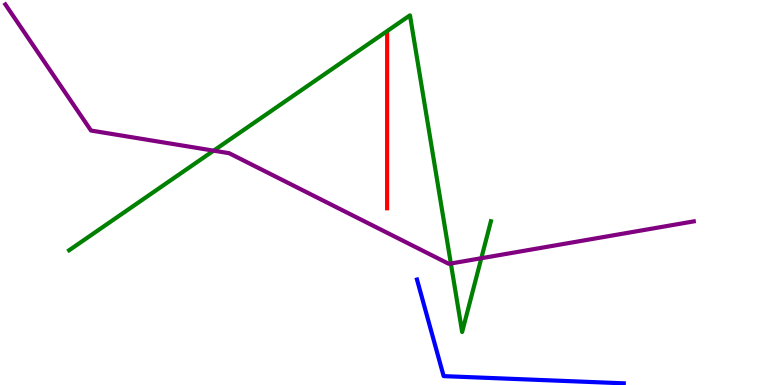[{'lines': ['blue', 'red'], 'intersections': []}, {'lines': ['green', 'red'], 'intersections': []}, {'lines': ['purple', 'red'], 'intersections': []}, {'lines': ['blue', 'green'], 'intersections': []}, {'lines': ['blue', 'purple'], 'intersections': []}, {'lines': ['green', 'purple'], 'intersections': [{'x': 2.76, 'y': 6.09}, {'x': 5.82, 'y': 3.16}, {'x': 6.21, 'y': 3.29}]}]